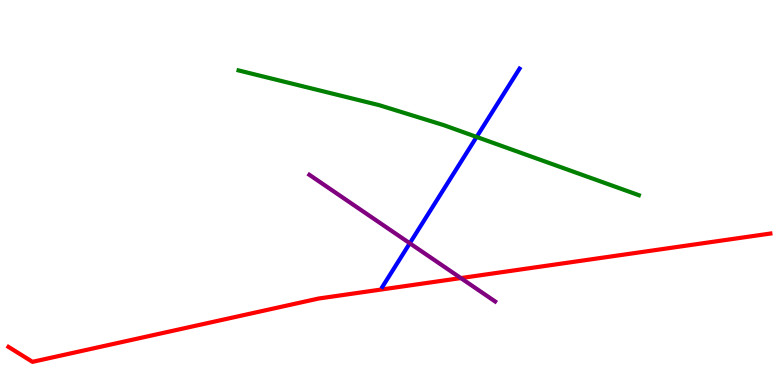[{'lines': ['blue', 'red'], 'intersections': []}, {'lines': ['green', 'red'], 'intersections': []}, {'lines': ['purple', 'red'], 'intersections': [{'x': 5.95, 'y': 2.78}]}, {'lines': ['blue', 'green'], 'intersections': [{'x': 6.15, 'y': 6.44}]}, {'lines': ['blue', 'purple'], 'intersections': [{'x': 5.29, 'y': 3.68}]}, {'lines': ['green', 'purple'], 'intersections': []}]